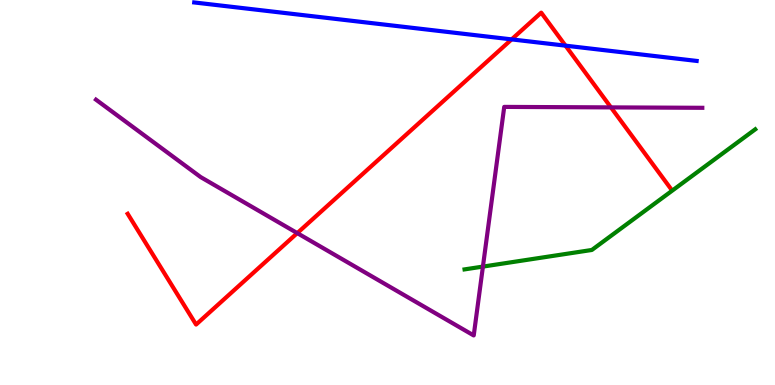[{'lines': ['blue', 'red'], 'intersections': [{'x': 6.6, 'y': 8.98}, {'x': 7.3, 'y': 8.81}]}, {'lines': ['green', 'red'], 'intersections': []}, {'lines': ['purple', 'red'], 'intersections': [{'x': 3.84, 'y': 3.95}, {'x': 7.88, 'y': 7.21}]}, {'lines': ['blue', 'green'], 'intersections': []}, {'lines': ['blue', 'purple'], 'intersections': []}, {'lines': ['green', 'purple'], 'intersections': [{'x': 6.23, 'y': 3.08}]}]